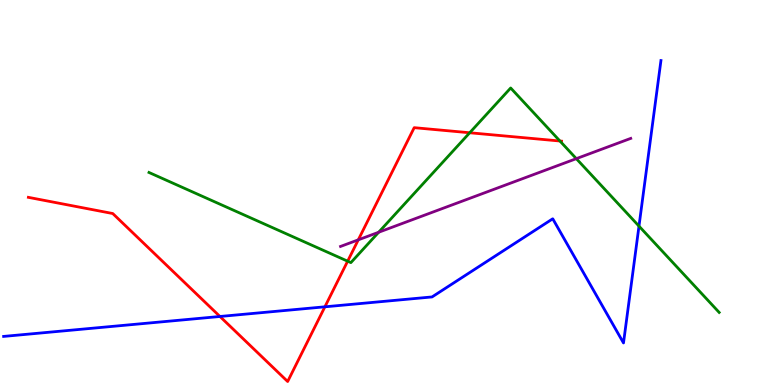[{'lines': ['blue', 'red'], 'intersections': [{'x': 2.84, 'y': 1.78}, {'x': 4.19, 'y': 2.03}]}, {'lines': ['green', 'red'], 'intersections': [{'x': 4.49, 'y': 3.22}, {'x': 6.06, 'y': 6.55}, {'x': 7.22, 'y': 6.34}]}, {'lines': ['purple', 'red'], 'intersections': [{'x': 4.62, 'y': 3.77}]}, {'lines': ['blue', 'green'], 'intersections': [{'x': 8.25, 'y': 4.13}]}, {'lines': ['blue', 'purple'], 'intersections': []}, {'lines': ['green', 'purple'], 'intersections': [{'x': 4.89, 'y': 3.97}, {'x': 7.44, 'y': 5.88}]}]